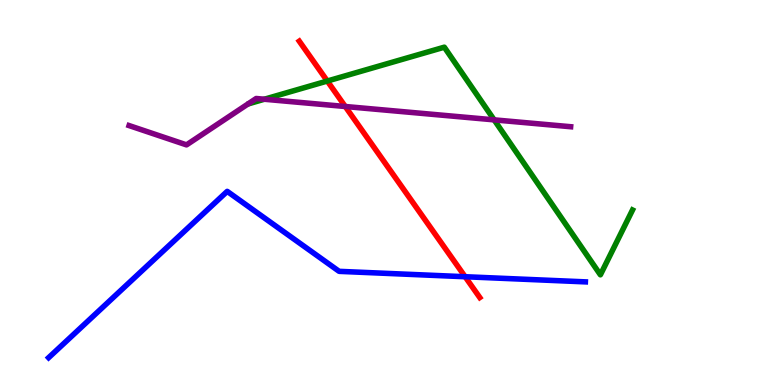[{'lines': ['blue', 'red'], 'intersections': [{'x': 6.0, 'y': 2.81}]}, {'lines': ['green', 'red'], 'intersections': [{'x': 4.22, 'y': 7.9}]}, {'lines': ['purple', 'red'], 'intersections': [{'x': 4.45, 'y': 7.23}]}, {'lines': ['blue', 'green'], 'intersections': []}, {'lines': ['blue', 'purple'], 'intersections': []}, {'lines': ['green', 'purple'], 'intersections': [{'x': 3.41, 'y': 7.42}, {'x': 6.38, 'y': 6.89}]}]